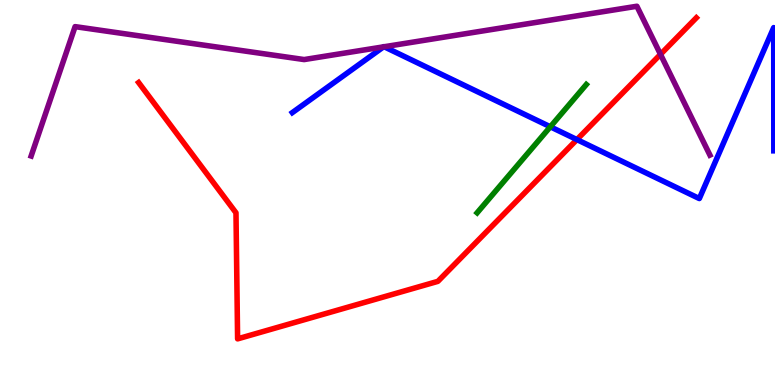[{'lines': ['blue', 'red'], 'intersections': [{'x': 7.44, 'y': 6.37}]}, {'lines': ['green', 'red'], 'intersections': []}, {'lines': ['purple', 'red'], 'intersections': [{'x': 8.52, 'y': 8.59}]}, {'lines': ['blue', 'green'], 'intersections': [{'x': 7.1, 'y': 6.71}]}, {'lines': ['blue', 'purple'], 'intersections': [{'x': 4.95, 'y': 8.78}, {'x': 4.96, 'y': 8.79}]}, {'lines': ['green', 'purple'], 'intersections': []}]